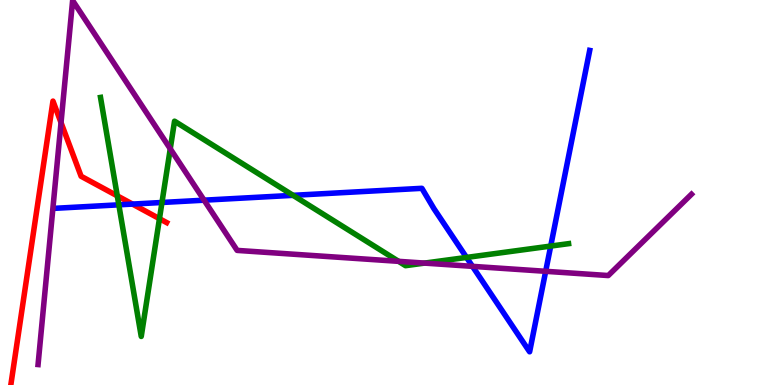[{'lines': ['blue', 'red'], 'intersections': [{'x': 1.71, 'y': 4.7}]}, {'lines': ['green', 'red'], 'intersections': [{'x': 1.51, 'y': 4.91}, {'x': 2.06, 'y': 4.32}]}, {'lines': ['purple', 'red'], 'intersections': [{'x': 0.787, 'y': 6.82}]}, {'lines': ['blue', 'green'], 'intersections': [{'x': 1.53, 'y': 4.68}, {'x': 2.09, 'y': 4.74}, {'x': 3.78, 'y': 4.93}, {'x': 6.02, 'y': 3.31}, {'x': 7.11, 'y': 3.61}]}, {'lines': ['blue', 'purple'], 'intersections': [{'x': 2.63, 'y': 4.8}, {'x': 6.1, 'y': 3.08}, {'x': 7.04, 'y': 2.95}]}, {'lines': ['green', 'purple'], 'intersections': [{'x': 2.2, 'y': 6.13}, {'x': 5.14, 'y': 3.21}, {'x': 5.48, 'y': 3.17}]}]